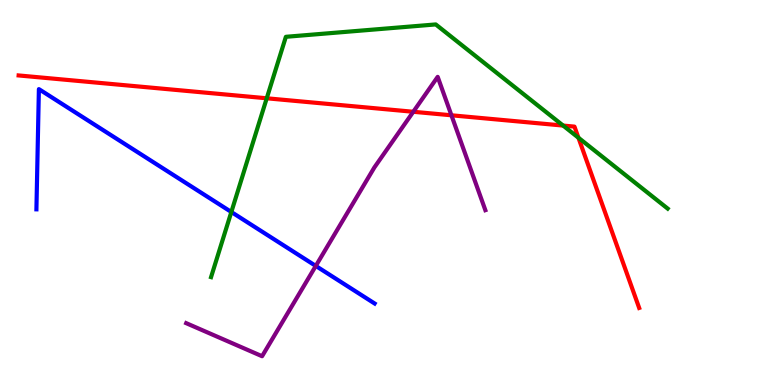[{'lines': ['blue', 'red'], 'intersections': []}, {'lines': ['green', 'red'], 'intersections': [{'x': 3.44, 'y': 7.45}, {'x': 7.27, 'y': 6.74}, {'x': 7.46, 'y': 6.42}]}, {'lines': ['purple', 'red'], 'intersections': [{'x': 5.33, 'y': 7.1}, {'x': 5.82, 'y': 7.01}]}, {'lines': ['blue', 'green'], 'intersections': [{'x': 2.98, 'y': 4.49}]}, {'lines': ['blue', 'purple'], 'intersections': [{'x': 4.07, 'y': 3.09}]}, {'lines': ['green', 'purple'], 'intersections': []}]